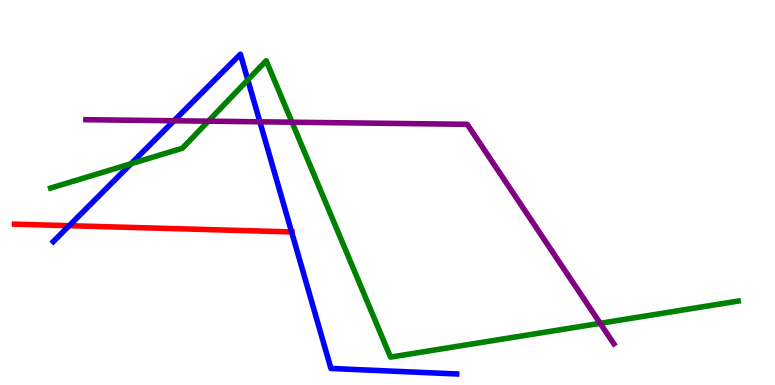[{'lines': ['blue', 'red'], 'intersections': [{'x': 0.893, 'y': 4.14}, {'x': 3.76, 'y': 3.98}]}, {'lines': ['green', 'red'], 'intersections': []}, {'lines': ['purple', 'red'], 'intersections': []}, {'lines': ['blue', 'green'], 'intersections': [{'x': 1.69, 'y': 5.75}, {'x': 3.2, 'y': 7.92}]}, {'lines': ['blue', 'purple'], 'intersections': [{'x': 2.24, 'y': 6.86}, {'x': 3.35, 'y': 6.84}]}, {'lines': ['green', 'purple'], 'intersections': [{'x': 2.69, 'y': 6.85}, {'x': 3.77, 'y': 6.83}, {'x': 7.74, 'y': 1.6}]}]